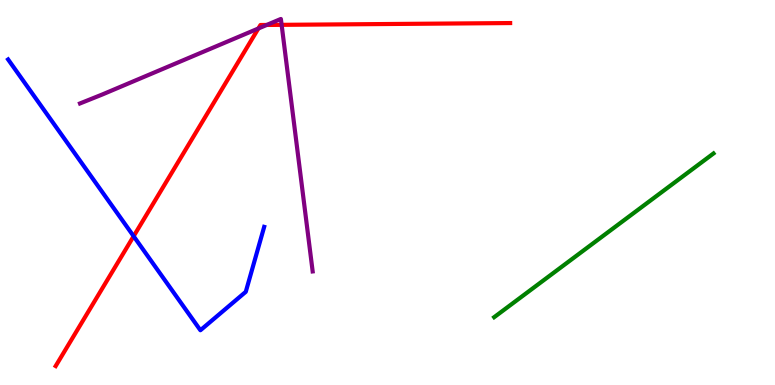[{'lines': ['blue', 'red'], 'intersections': [{'x': 1.72, 'y': 3.86}]}, {'lines': ['green', 'red'], 'intersections': []}, {'lines': ['purple', 'red'], 'intersections': [{'x': 3.33, 'y': 9.26}, {'x': 3.44, 'y': 9.35}, {'x': 3.63, 'y': 9.35}]}, {'lines': ['blue', 'green'], 'intersections': []}, {'lines': ['blue', 'purple'], 'intersections': []}, {'lines': ['green', 'purple'], 'intersections': []}]